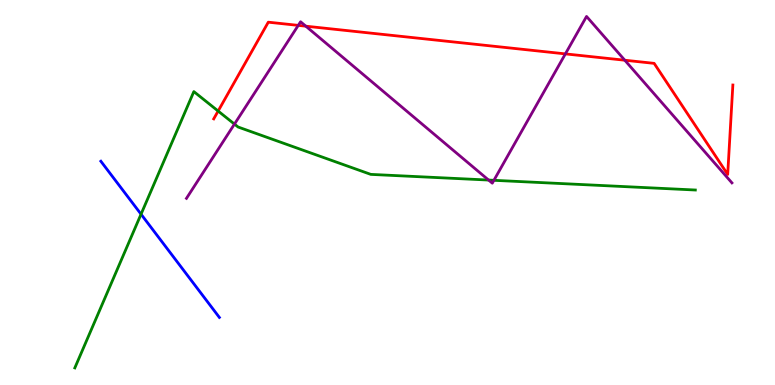[{'lines': ['blue', 'red'], 'intersections': []}, {'lines': ['green', 'red'], 'intersections': [{'x': 2.81, 'y': 7.12}]}, {'lines': ['purple', 'red'], 'intersections': [{'x': 3.85, 'y': 9.34}, {'x': 3.95, 'y': 9.32}, {'x': 7.3, 'y': 8.6}, {'x': 8.06, 'y': 8.44}]}, {'lines': ['blue', 'green'], 'intersections': [{'x': 1.82, 'y': 4.44}]}, {'lines': ['blue', 'purple'], 'intersections': []}, {'lines': ['green', 'purple'], 'intersections': [{'x': 3.03, 'y': 6.78}, {'x': 6.3, 'y': 5.32}, {'x': 6.37, 'y': 5.32}]}]